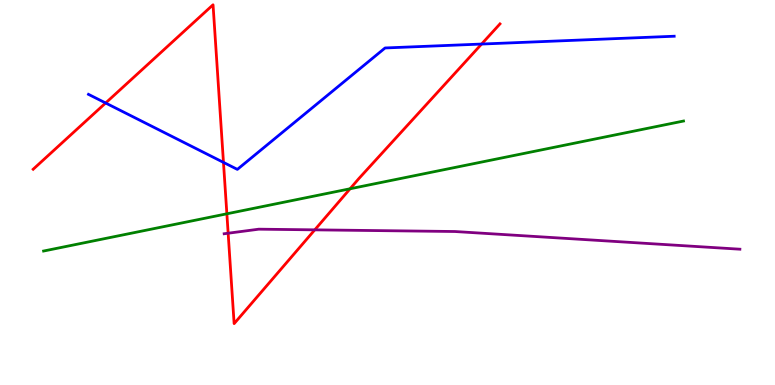[{'lines': ['blue', 'red'], 'intersections': [{'x': 1.36, 'y': 7.32}, {'x': 2.88, 'y': 5.78}, {'x': 6.21, 'y': 8.86}]}, {'lines': ['green', 'red'], 'intersections': [{'x': 2.93, 'y': 4.45}, {'x': 4.52, 'y': 5.1}]}, {'lines': ['purple', 'red'], 'intersections': [{'x': 2.94, 'y': 3.94}, {'x': 4.06, 'y': 4.03}]}, {'lines': ['blue', 'green'], 'intersections': []}, {'lines': ['blue', 'purple'], 'intersections': []}, {'lines': ['green', 'purple'], 'intersections': []}]